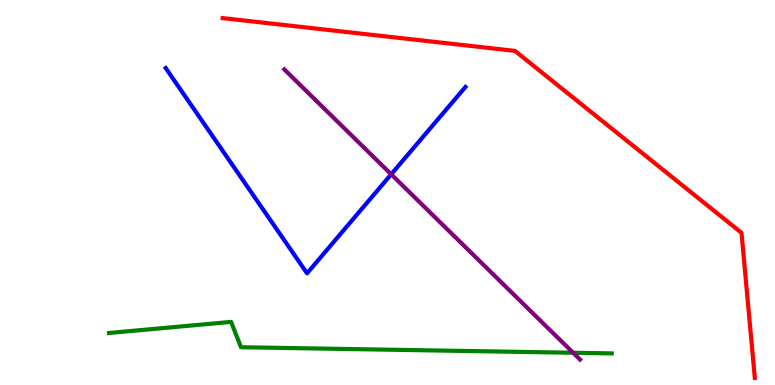[{'lines': ['blue', 'red'], 'intersections': []}, {'lines': ['green', 'red'], 'intersections': []}, {'lines': ['purple', 'red'], 'intersections': []}, {'lines': ['blue', 'green'], 'intersections': []}, {'lines': ['blue', 'purple'], 'intersections': [{'x': 5.05, 'y': 5.47}]}, {'lines': ['green', 'purple'], 'intersections': [{'x': 7.4, 'y': 0.837}]}]